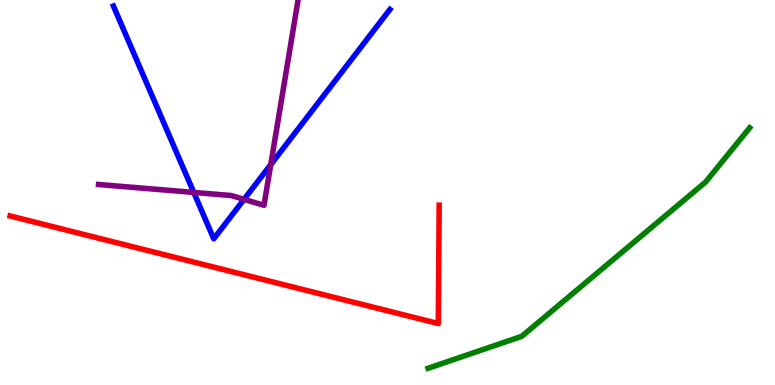[{'lines': ['blue', 'red'], 'intersections': []}, {'lines': ['green', 'red'], 'intersections': []}, {'lines': ['purple', 'red'], 'intersections': []}, {'lines': ['blue', 'green'], 'intersections': []}, {'lines': ['blue', 'purple'], 'intersections': [{'x': 2.5, 'y': 5.0}, {'x': 3.15, 'y': 4.82}, {'x': 3.49, 'y': 5.72}]}, {'lines': ['green', 'purple'], 'intersections': []}]